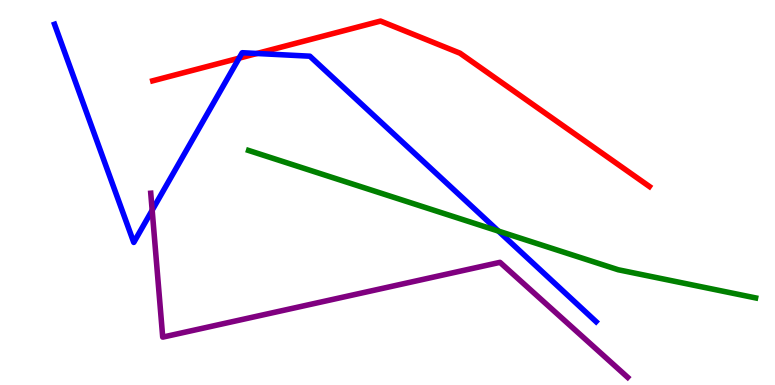[{'lines': ['blue', 'red'], 'intersections': [{'x': 3.09, 'y': 8.49}, {'x': 3.32, 'y': 8.61}]}, {'lines': ['green', 'red'], 'intersections': []}, {'lines': ['purple', 'red'], 'intersections': []}, {'lines': ['blue', 'green'], 'intersections': [{'x': 6.43, 'y': 4.0}]}, {'lines': ['blue', 'purple'], 'intersections': [{'x': 1.96, 'y': 4.54}]}, {'lines': ['green', 'purple'], 'intersections': []}]